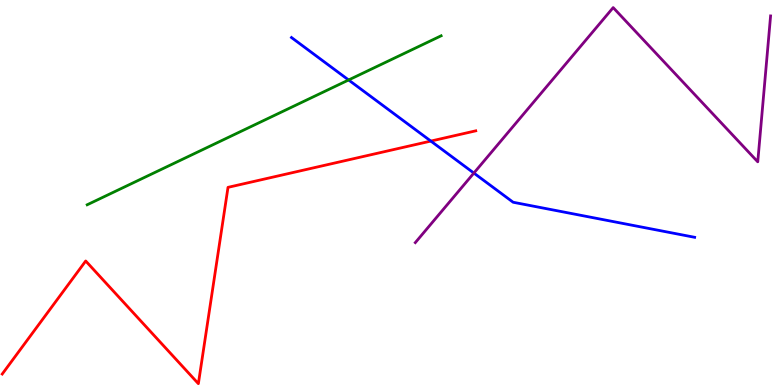[{'lines': ['blue', 'red'], 'intersections': [{'x': 5.56, 'y': 6.34}]}, {'lines': ['green', 'red'], 'intersections': []}, {'lines': ['purple', 'red'], 'intersections': []}, {'lines': ['blue', 'green'], 'intersections': [{'x': 4.5, 'y': 7.92}]}, {'lines': ['blue', 'purple'], 'intersections': [{'x': 6.11, 'y': 5.5}]}, {'lines': ['green', 'purple'], 'intersections': []}]